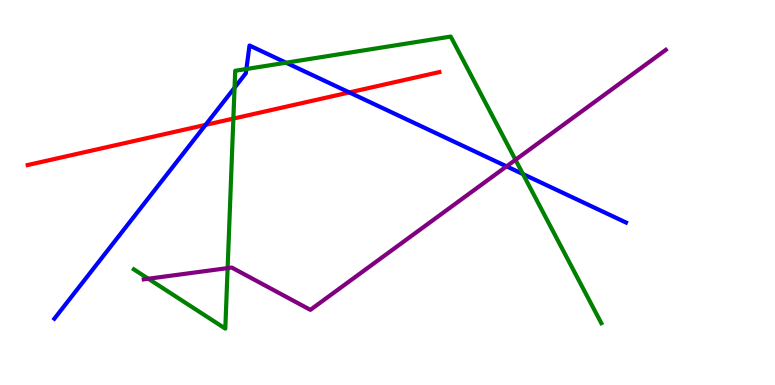[{'lines': ['blue', 'red'], 'intersections': [{'x': 2.65, 'y': 6.76}, {'x': 4.51, 'y': 7.6}]}, {'lines': ['green', 'red'], 'intersections': [{'x': 3.01, 'y': 6.92}]}, {'lines': ['purple', 'red'], 'intersections': []}, {'lines': ['blue', 'green'], 'intersections': [{'x': 3.03, 'y': 7.72}, {'x': 3.18, 'y': 8.21}, {'x': 3.69, 'y': 8.37}, {'x': 6.75, 'y': 5.48}]}, {'lines': ['blue', 'purple'], 'intersections': [{'x': 6.54, 'y': 5.68}]}, {'lines': ['green', 'purple'], 'intersections': [{'x': 1.91, 'y': 2.76}, {'x': 2.94, 'y': 3.04}, {'x': 6.65, 'y': 5.85}]}]